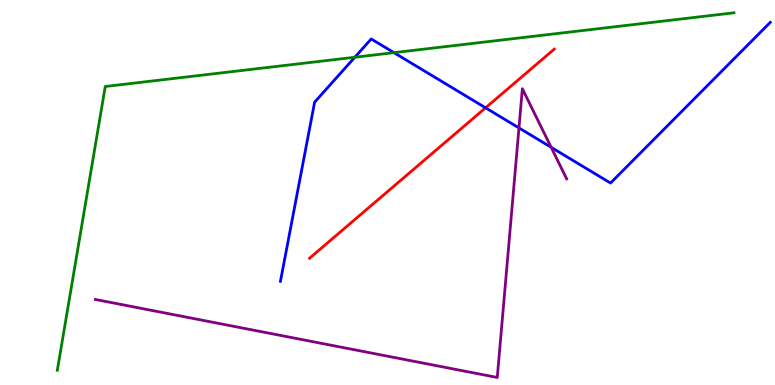[{'lines': ['blue', 'red'], 'intersections': [{'x': 6.27, 'y': 7.2}]}, {'lines': ['green', 'red'], 'intersections': []}, {'lines': ['purple', 'red'], 'intersections': []}, {'lines': ['blue', 'green'], 'intersections': [{'x': 4.58, 'y': 8.51}, {'x': 5.08, 'y': 8.63}]}, {'lines': ['blue', 'purple'], 'intersections': [{'x': 6.7, 'y': 6.68}, {'x': 7.11, 'y': 6.17}]}, {'lines': ['green', 'purple'], 'intersections': []}]